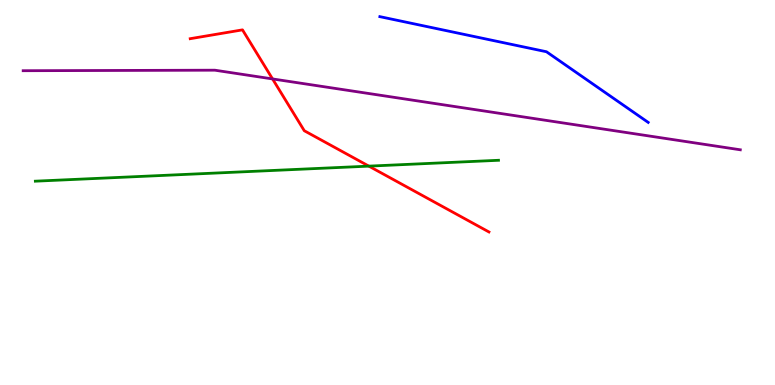[{'lines': ['blue', 'red'], 'intersections': []}, {'lines': ['green', 'red'], 'intersections': [{'x': 4.76, 'y': 5.68}]}, {'lines': ['purple', 'red'], 'intersections': [{'x': 3.52, 'y': 7.95}]}, {'lines': ['blue', 'green'], 'intersections': []}, {'lines': ['blue', 'purple'], 'intersections': []}, {'lines': ['green', 'purple'], 'intersections': []}]